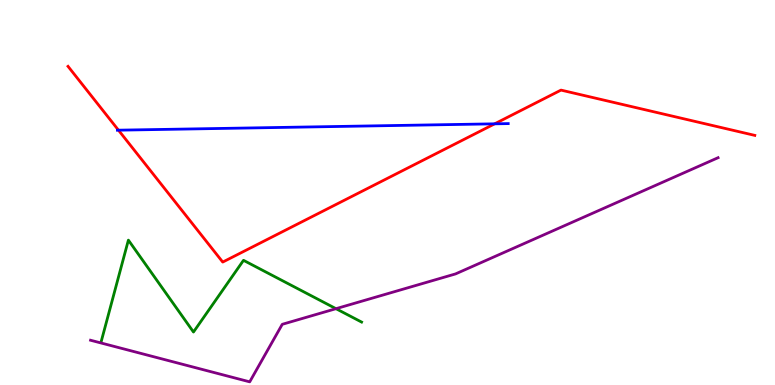[{'lines': ['blue', 'red'], 'intersections': [{'x': 1.53, 'y': 6.62}, {'x': 6.38, 'y': 6.78}]}, {'lines': ['green', 'red'], 'intersections': []}, {'lines': ['purple', 'red'], 'intersections': []}, {'lines': ['blue', 'green'], 'intersections': []}, {'lines': ['blue', 'purple'], 'intersections': []}, {'lines': ['green', 'purple'], 'intersections': [{'x': 4.34, 'y': 1.98}]}]